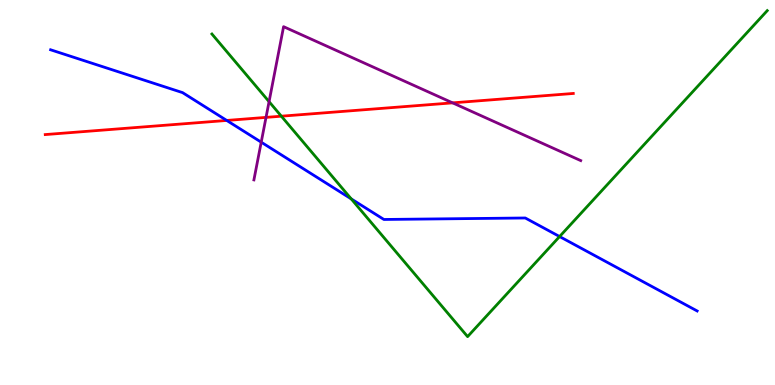[{'lines': ['blue', 'red'], 'intersections': [{'x': 2.93, 'y': 6.87}]}, {'lines': ['green', 'red'], 'intersections': [{'x': 3.63, 'y': 6.98}]}, {'lines': ['purple', 'red'], 'intersections': [{'x': 3.43, 'y': 6.95}, {'x': 5.84, 'y': 7.33}]}, {'lines': ['blue', 'green'], 'intersections': [{'x': 4.53, 'y': 4.83}, {'x': 7.22, 'y': 3.86}]}, {'lines': ['blue', 'purple'], 'intersections': [{'x': 3.37, 'y': 6.31}]}, {'lines': ['green', 'purple'], 'intersections': [{'x': 3.47, 'y': 7.36}]}]